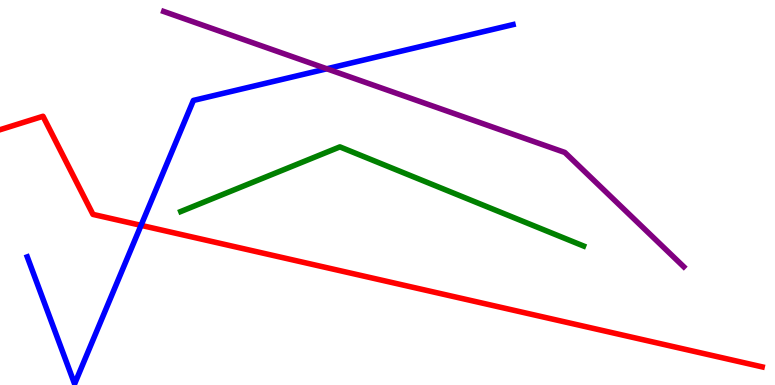[{'lines': ['blue', 'red'], 'intersections': [{'x': 1.82, 'y': 4.15}]}, {'lines': ['green', 'red'], 'intersections': []}, {'lines': ['purple', 'red'], 'intersections': []}, {'lines': ['blue', 'green'], 'intersections': []}, {'lines': ['blue', 'purple'], 'intersections': [{'x': 4.22, 'y': 8.21}]}, {'lines': ['green', 'purple'], 'intersections': []}]